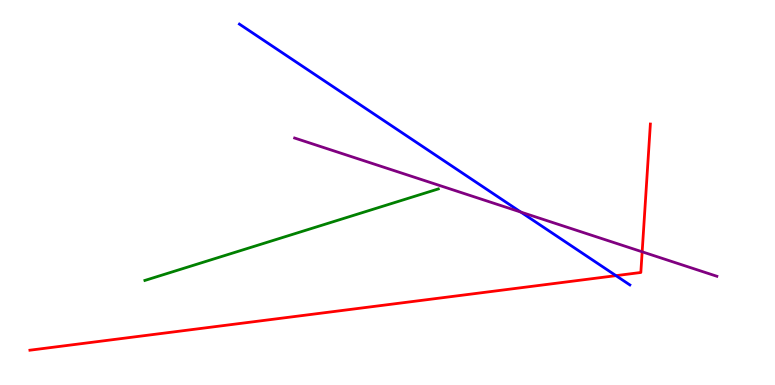[{'lines': ['blue', 'red'], 'intersections': [{'x': 7.95, 'y': 2.84}]}, {'lines': ['green', 'red'], 'intersections': []}, {'lines': ['purple', 'red'], 'intersections': [{'x': 8.29, 'y': 3.46}]}, {'lines': ['blue', 'green'], 'intersections': []}, {'lines': ['blue', 'purple'], 'intersections': [{'x': 6.72, 'y': 4.49}]}, {'lines': ['green', 'purple'], 'intersections': []}]